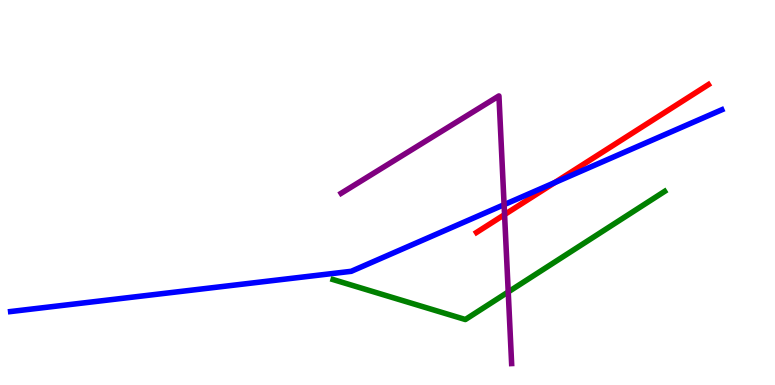[{'lines': ['blue', 'red'], 'intersections': [{'x': 7.16, 'y': 5.26}]}, {'lines': ['green', 'red'], 'intersections': []}, {'lines': ['purple', 'red'], 'intersections': [{'x': 6.51, 'y': 4.43}]}, {'lines': ['blue', 'green'], 'intersections': []}, {'lines': ['blue', 'purple'], 'intersections': [{'x': 6.5, 'y': 4.68}]}, {'lines': ['green', 'purple'], 'intersections': [{'x': 6.56, 'y': 2.42}]}]